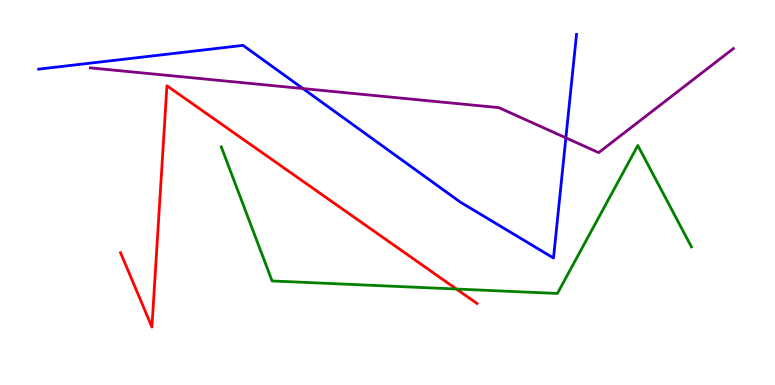[{'lines': ['blue', 'red'], 'intersections': []}, {'lines': ['green', 'red'], 'intersections': [{'x': 5.89, 'y': 2.49}]}, {'lines': ['purple', 'red'], 'intersections': []}, {'lines': ['blue', 'green'], 'intersections': []}, {'lines': ['blue', 'purple'], 'intersections': [{'x': 3.91, 'y': 7.7}, {'x': 7.3, 'y': 6.42}]}, {'lines': ['green', 'purple'], 'intersections': []}]